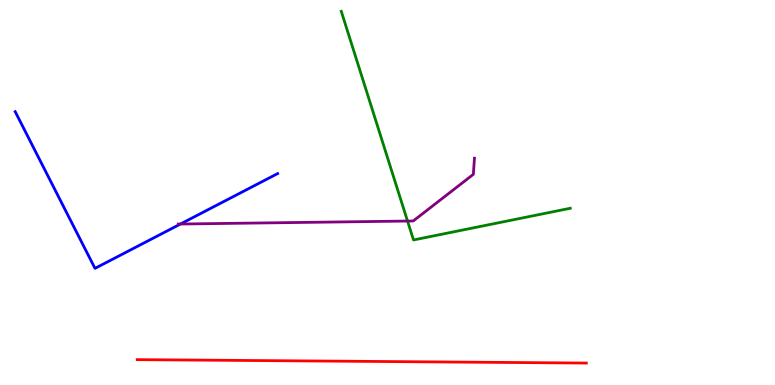[{'lines': ['blue', 'red'], 'intersections': []}, {'lines': ['green', 'red'], 'intersections': []}, {'lines': ['purple', 'red'], 'intersections': []}, {'lines': ['blue', 'green'], 'intersections': []}, {'lines': ['blue', 'purple'], 'intersections': [{'x': 2.33, 'y': 4.18}]}, {'lines': ['green', 'purple'], 'intersections': [{'x': 5.26, 'y': 4.26}]}]